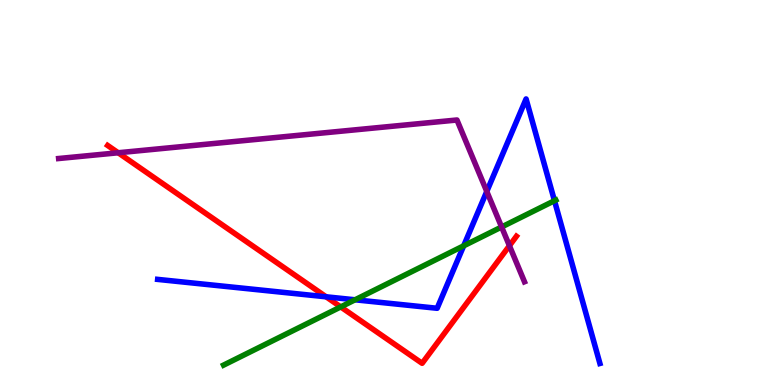[{'lines': ['blue', 'red'], 'intersections': [{'x': 4.21, 'y': 2.29}]}, {'lines': ['green', 'red'], 'intersections': [{'x': 4.4, 'y': 2.03}]}, {'lines': ['purple', 'red'], 'intersections': [{'x': 1.52, 'y': 6.03}, {'x': 6.57, 'y': 3.62}]}, {'lines': ['blue', 'green'], 'intersections': [{'x': 4.58, 'y': 2.21}, {'x': 5.98, 'y': 3.61}, {'x': 7.15, 'y': 4.79}]}, {'lines': ['blue', 'purple'], 'intersections': [{'x': 6.28, 'y': 5.03}]}, {'lines': ['green', 'purple'], 'intersections': [{'x': 6.47, 'y': 4.1}]}]